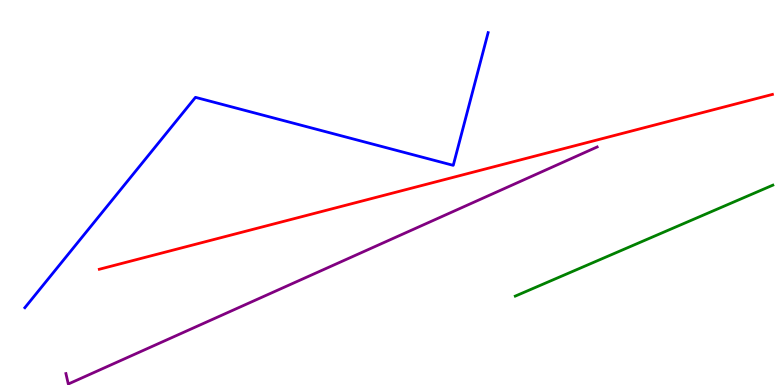[{'lines': ['blue', 'red'], 'intersections': []}, {'lines': ['green', 'red'], 'intersections': []}, {'lines': ['purple', 'red'], 'intersections': []}, {'lines': ['blue', 'green'], 'intersections': []}, {'lines': ['blue', 'purple'], 'intersections': []}, {'lines': ['green', 'purple'], 'intersections': []}]